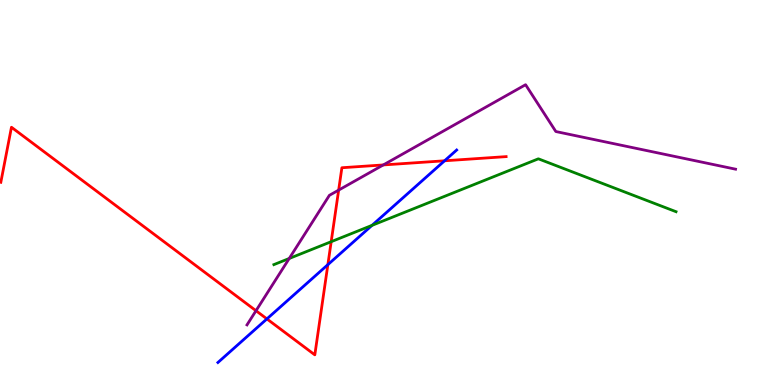[{'lines': ['blue', 'red'], 'intersections': [{'x': 3.44, 'y': 1.72}, {'x': 4.23, 'y': 3.13}, {'x': 5.74, 'y': 5.82}]}, {'lines': ['green', 'red'], 'intersections': [{'x': 4.27, 'y': 3.72}]}, {'lines': ['purple', 'red'], 'intersections': [{'x': 3.3, 'y': 1.93}, {'x': 4.37, 'y': 5.06}, {'x': 4.95, 'y': 5.72}]}, {'lines': ['blue', 'green'], 'intersections': [{'x': 4.8, 'y': 4.15}]}, {'lines': ['blue', 'purple'], 'intersections': []}, {'lines': ['green', 'purple'], 'intersections': [{'x': 3.73, 'y': 3.29}]}]